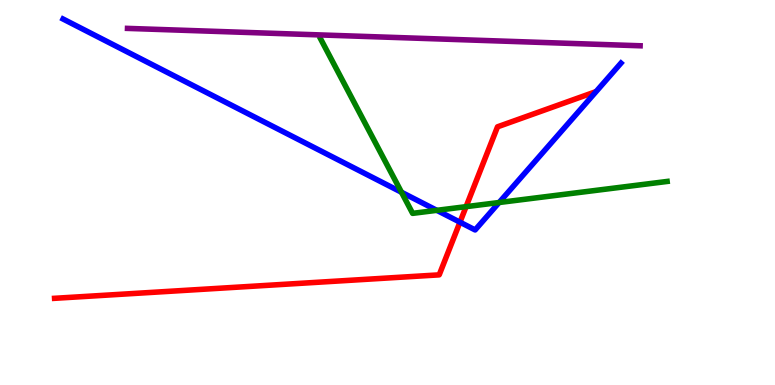[{'lines': ['blue', 'red'], 'intersections': [{'x': 5.94, 'y': 4.23}]}, {'lines': ['green', 'red'], 'intersections': [{'x': 6.01, 'y': 4.63}]}, {'lines': ['purple', 'red'], 'intersections': []}, {'lines': ['blue', 'green'], 'intersections': [{'x': 5.18, 'y': 5.01}, {'x': 5.64, 'y': 4.54}, {'x': 6.44, 'y': 4.74}]}, {'lines': ['blue', 'purple'], 'intersections': []}, {'lines': ['green', 'purple'], 'intersections': []}]